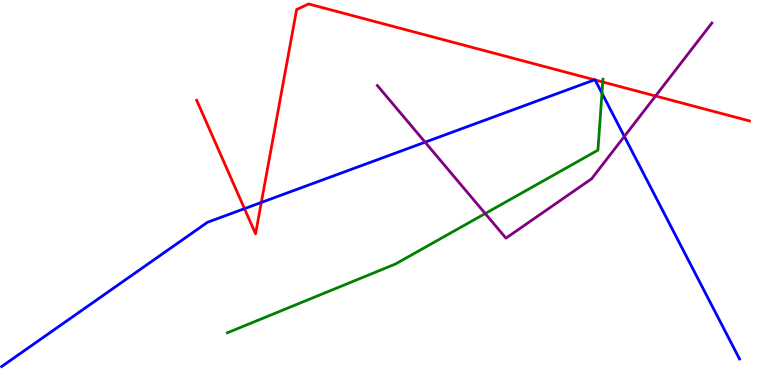[{'lines': ['blue', 'red'], 'intersections': [{'x': 3.15, 'y': 4.58}, {'x': 3.37, 'y': 4.74}, {'x': 7.67, 'y': 7.93}, {'x': 7.68, 'y': 7.92}]}, {'lines': ['green', 'red'], 'intersections': [{'x': 7.78, 'y': 7.87}]}, {'lines': ['purple', 'red'], 'intersections': [{'x': 8.46, 'y': 7.51}]}, {'lines': ['blue', 'green'], 'intersections': [{'x': 7.77, 'y': 7.58}]}, {'lines': ['blue', 'purple'], 'intersections': [{'x': 5.49, 'y': 6.31}, {'x': 8.06, 'y': 6.46}]}, {'lines': ['green', 'purple'], 'intersections': [{'x': 6.26, 'y': 4.45}]}]